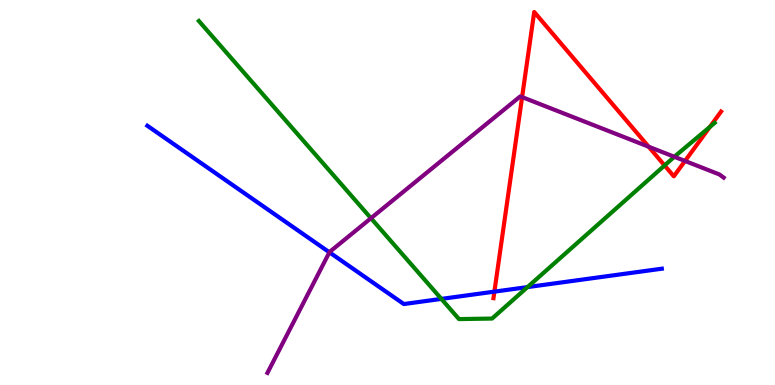[{'lines': ['blue', 'red'], 'intersections': [{'x': 6.38, 'y': 2.43}]}, {'lines': ['green', 'red'], 'intersections': [{'x': 8.58, 'y': 5.7}, {'x': 9.16, 'y': 6.7}]}, {'lines': ['purple', 'red'], 'intersections': [{'x': 6.74, 'y': 7.48}, {'x': 8.37, 'y': 6.19}, {'x': 8.84, 'y': 5.82}]}, {'lines': ['blue', 'green'], 'intersections': [{'x': 5.7, 'y': 2.24}, {'x': 6.81, 'y': 2.54}]}, {'lines': ['blue', 'purple'], 'intersections': [{'x': 4.25, 'y': 3.45}]}, {'lines': ['green', 'purple'], 'intersections': [{'x': 4.79, 'y': 4.33}, {'x': 8.7, 'y': 5.93}]}]